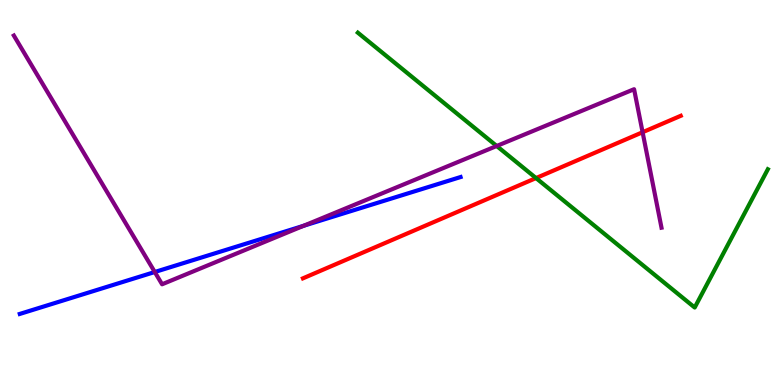[{'lines': ['blue', 'red'], 'intersections': []}, {'lines': ['green', 'red'], 'intersections': [{'x': 6.92, 'y': 5.37}]}, {'lines': ['purple', 'red'], 'intersections': [{'x': 8.29, 'y': 6.57}]}, {'lines': ['blue', 'green'], 'intersections': []}, {'lines': ['blue', 'purple'], 'intersections': [{'x': 2.0, 'y': 2.93}, {'x': 3.92, 'y': 4.14}]}, {'lines': ['green', 'purple'], 'intersections': [{'x': 6.41, 'y': 6.21}]}]